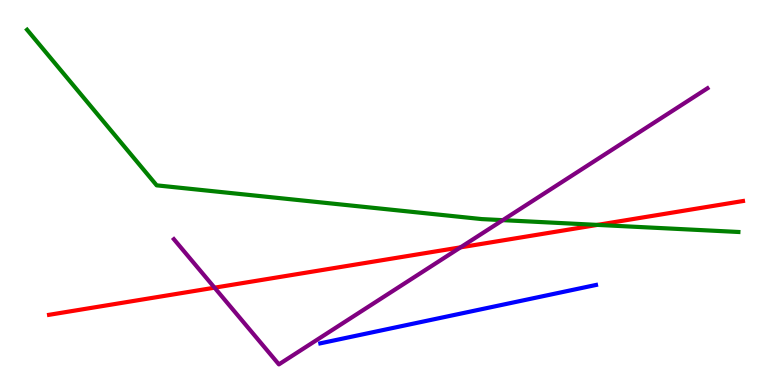[{'lines': ['blue', 'red'], 'intersections': []}, {'lines': ['green', 'red'], 'intersections': [{'x': 7.71, 'y': 4.16}]}, {'lines': ['purple', 'red'], 'intersections': [{'x': 2.77, 'y': 2.53}, {'x': 5.94, 'y': 3.58}]}, {'lines': ['blue', 'green'], 'intersections': []}, {'lines': ['blue', 'purple'], 'intersections': []}, {'lines': ['green', 'purple'], 'intersections': [{'x': 6.49, 'y': 4.28}]}]